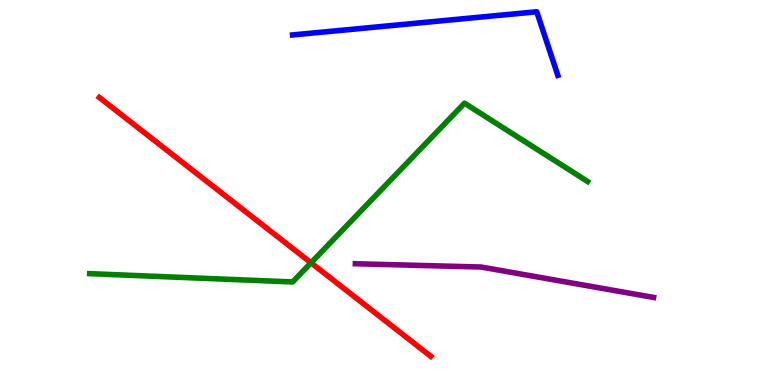[{'lines': ['blue', 'red'], 'intersections': []}, {'lines': ['green', 'red'], 'intersections': [{'x': 4.01, 'y': 3.17}]}, {'lines': ['purple', 'red'], 'intersections': []}, {'lines': ['blue', 'green'], 'intersections': []}, {'lines': ['blue', 'purple'], 'intersections': []}, {'lines': ['green', 'purple'], 'intersections': []}]